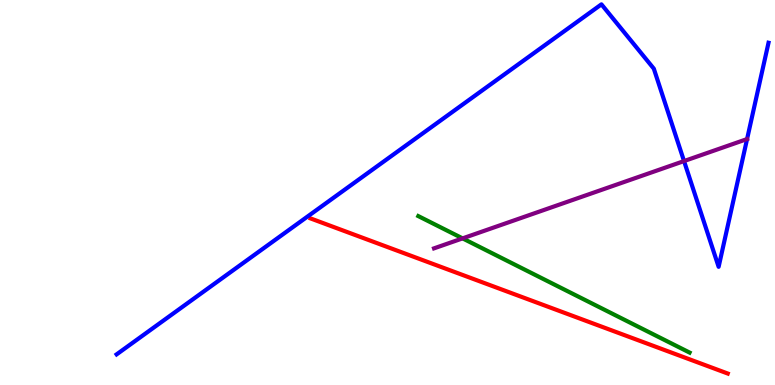[{'lines': ['blue', 'red'], 'intersections': []}, {'lines': ['green', 'red'], 'intersections': []}, {'lines': ['purple', 'red'], 'intersections': []}, {'lines': ['blue', 'green'], 'intersections': []}, {'lines': ['blue', 'purple'], 'intersections': [{'x': 8.83, 'y': 5.82}, {'x': 9.64, 'y': 6.39}]}, {'lines': ['green', 'purple'], 'intersections': [{'x': 5.97, 'y': 3.81}]}]